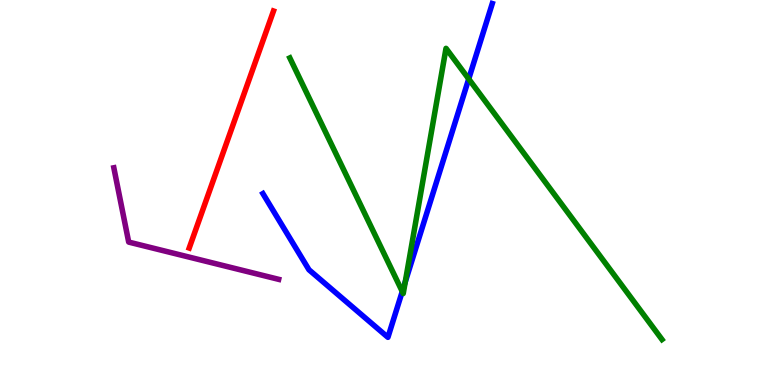[{'lines': ['blue', 'red'], 'intersections': []}, {'lines': ['green', 'red'], 'intersections': []}, {'lines': ['purple', 'red'], 'intersections': []}, {'lines': ['blue', 'green'], 'intersections': [{'x': 5.19, 'y': 2.43}, {'x': 5.23, 'y': 2.68}, {'x': 6.05, 'y': 7.95}]}, {'lines': ['blue', 'purple'], 'intersections': []}, {'lines': ['green', 'purple'], 'intersections': []}]